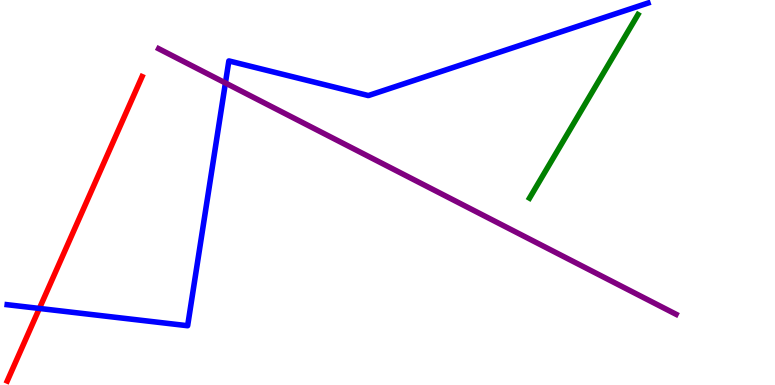[{'lines': ['blue', 'red'], 'intersections': [{'x': 0.508, 'y': 1.99}]}, {'lines': ['green', 'red'], 'intersections': []}, {'lines': ['purple', 'red'], 'intersections': []}, {'lines': ['blue', 'green'], 'intersections': []}, {'lines': ['blue', 'purple'], 'intersections': [{'x': 2.91, 'y': 7.84}]}, {'lines': ['green', 'purple'], 'intersections': []}]